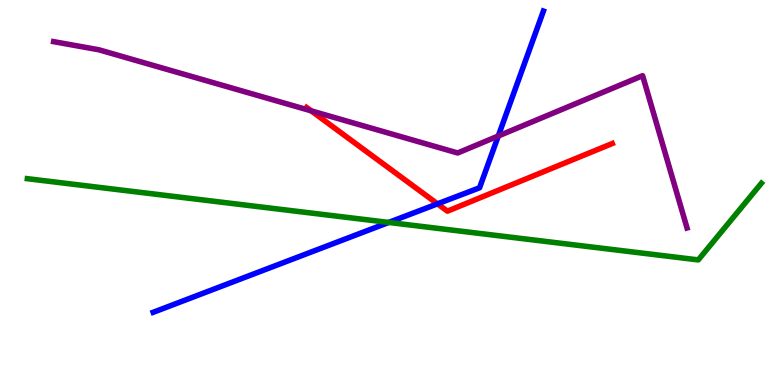[{'lines': ['blue', 'red'], 'intersections': [{'x': 5.65, 'y': 4.71}]}, {'lines': ['green', 'red'], 'intersections': []}, {'lines': ['purple', 'red'], 'intersections': [{'x': 4.02, 'y': 7.12}]}, {'lines': ['blue', 'green'], 'intersections': [{'x': 5.02, 'y': 4.22}]}, {'lines': ['blue', 'purple'], 'intersections': [{'x': 6.43, 'y': 6.47}]}, {'lines': ['green', 'purple'], 'intersections': []}]